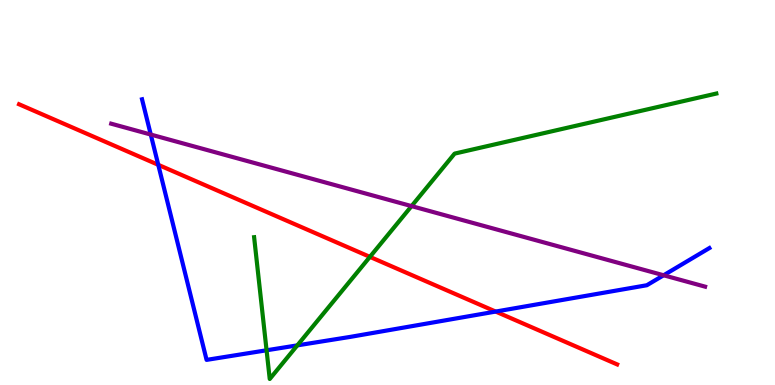[{'lines': ['blue', 'red'], 'intersections': [{'x': 2.04, 'y': 5.72}, {'x': 6.4, 'y': 1.91}]}, {'lines': ['green', 'red'], 'intersections': [{'x': 4.77, 'y': 3.33}]}, {'lines': ['purple', 'red'], 'intersections': []}, {'lines': ['blue', 'green'], 'intersections': [{'x': 3.44, 'y': 0.902}, {'x': 3.84, 'y': 1.03}]}, {'lines': ['blue', 'purple'], 'intersections': [{'x': 1.95, 'y': 6.51}, {'x': 8.56, 'y': 2.85}]}, {'lines': ['green', 'purple'], 'intersections': [{'x': 5.31, 'y': 4.65}]}]